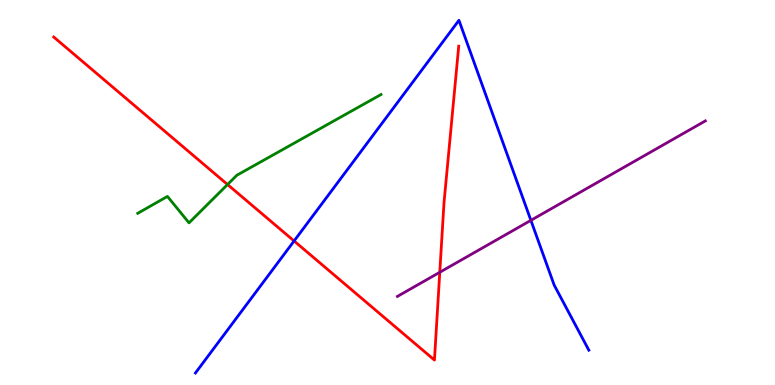[{'lines': ['blue', 'red'], 'intersections': [{'x': 3.79, 'y': 3.74}]}, {'lines': ['green', 'red'], 'intersections': [{'x': 2.94, 'y': 5.21}]}, {'lines': ['purple', 'red'], 'intersections': [{'x': 5.67, 'y': 2.93}]}, {'lines': ['blue', 'green'], 'intersections': []}, {'lines': ['blue', 'purple'], 'intersections': [{'x': 6.85, 'y': 4.28}]}, {'lines': ['green', 'purple'], 'intersections': []}]